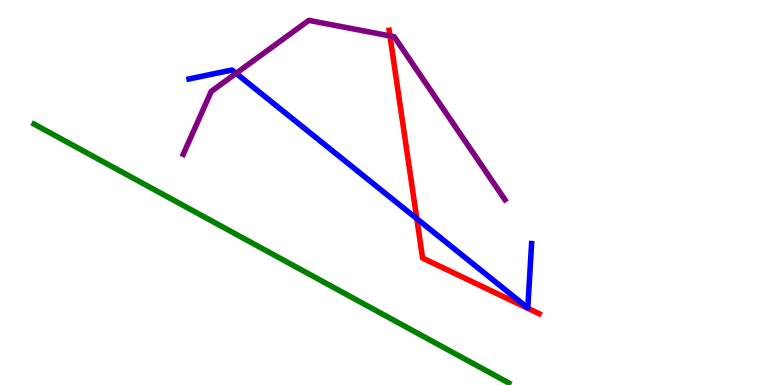[{'lines': ['blue', 'red'], 'intersections': [{'x': 5.38, 'y': 4.32}]}, {'lines': ['green', 'red'], 'intersections': []}, {'lines': ['purple', 'red'], 'intersections': [{'x': 5.03, 'y': 9.07}]}, {'lines': ['blue', 'green'], 'intersections': []}, {'lines': ['blue', 'purple'], 'intersections': [{'x': 3.05, 'y': 8.09}]}, {'lines': ['green', 'purple'], 'intersections': []}]